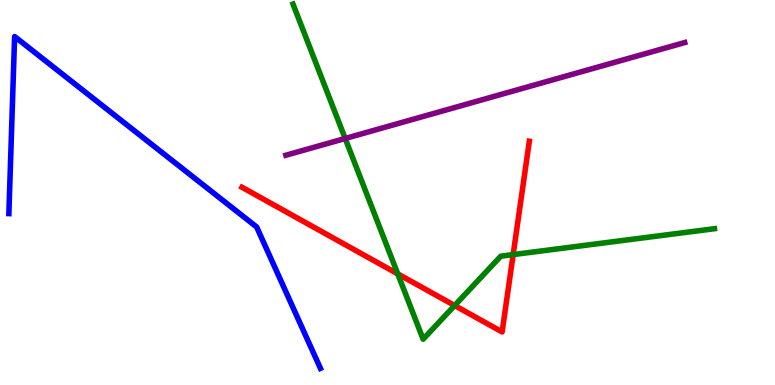[{'lines': ['blue', 'red'], 'intersections': []}, {'lines': ['green', 'red'], 'intersections': [{'x': 5.13, 'y': 2.89}, {'x': 5.87, 'y': 2.06}, {'x': 6.62, 'y': 3.39}]}, {'lines': ['purple', 'red'], 'intersections': []}, {'lines': ['blue', 'green'], 'intersections': []}, {'lines': ['blue', 'purple'], 'intersections': []}, {'lines': ['green', 'purple'], 'intersections': [{'x': 4.45, 'y': 6.4}]}]